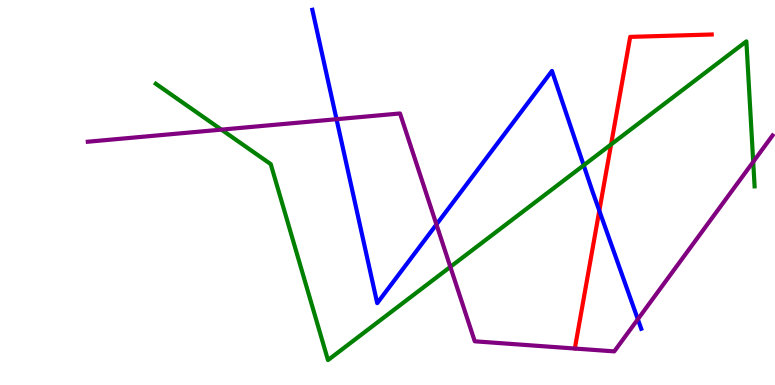[{'lines': ['blue', 'red'], 'intersections': [{'x': 7.73, 'y': 4.53}]}, {'lines': ['green', 'red'], 'intersections': [{'x': 7.88, 'y': 6.25}]}, {'lines': ['purple', 'red'], 'intersections': []}, {'lines': ['blue', 'green'], 'intersections': [{'x': 7.53, 'y': 5.71}]}, {'lines': ['blue', 'purple'], 'intersections': [{'x': 4.34, 'y': 6.9}, {'x': 5.63, 'y': 4.17}, {'x': 8.23, 'y': 1.71}]}, {'lines': ['green', 'purple'], 'intersections': [{'x': 2.86, 'y': 6.63}, {'x': 5.81, 'y': 3.07}, {'x': 9.72, 'y': 5.8}]}]